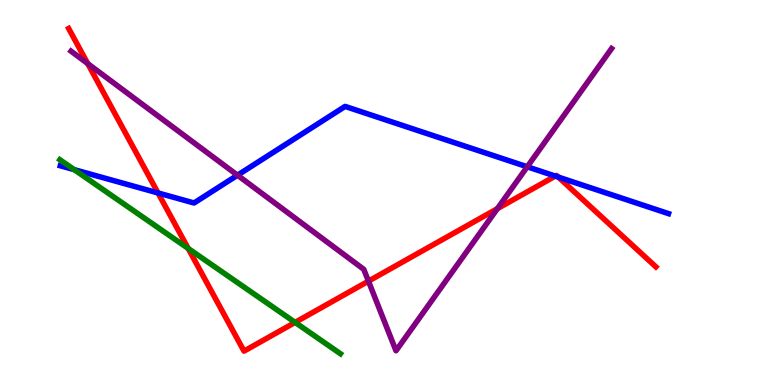[{'lines': ['blue', 'red'], 'intersections': [{'x': 2.04, 'y': 4.99}, {'x': 7.17, 'y': 5.43}, {'x': 7.2, 'y': 5.4}]}, {'lines': ['green', 'red'], 'intersections': [{'x': 2.43, 'y': 3.55}, {'x': 3.81, 'y': 1.63}]}, {'lines': ['purple', 'red'], 'intersections': [{'x': 1.13, 'y': 8.35}, {'x': 4.75, 'y': 2.7}, {'x': 6.42, 'y': 4.58}]}, {'lines': ['blue', 'green'], 'intersections': [{'x': 0.957, 'y': 5.59}]}, {'lines': ['blue', 'purple'], 'intersections': [{'x': 3.06, 'y': 5.45}, {'x': 6.8, 'y': 5.67}]}, {'lines': ['green', 'purple'], 'intersections': []}]